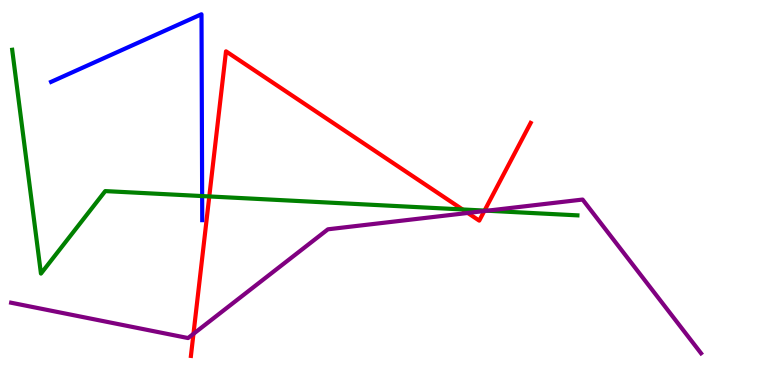[{'lines': ['blue', 'red'], 'intersections': []}, {'lines': ['green', 'red'], 'intersections': [{'x': 2.7, 'y': 4.9}, {'x': 5.97, 'y': 4.56}, {'x': 6.25, 'y': 4.53}]}, {'lines': ['purple', 'red'], 'intersections': [{'x': 2.5, 'y': 1.33}, {'x': 6.04, 'y': 4.47}, {'x': 6.25, 'y': 4.52}]}, {'lines': ['blue', 'green'], 'intersections': [{'x': 2.61, 'y': 4.91}]}, {'lines': ['blue', 'purple'], 'intersections': []}, {'lines': ['green', 'purple'], 'intersections': [{'x': 6.28, 'y': 4.53}]}]